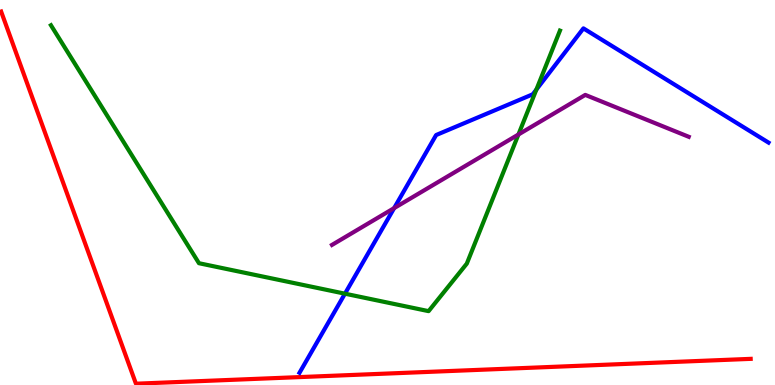[{'lines': ['blue', 'red'], 'intersections': []}, {'lines': ['green', 'red'], 'intersections': []}, {'lines': ['purple', 'red'], 'intersections': []}, {'lines': ['blue', 'green'], 'intersections': [{'x': 4.45, 'y': 2.37}, {'x': 6.92, 'y': 7.67}]}, {'lines': ['blue', 'purple'], 'intersections': [{'x': 5.09, 'y': 4.59}]}, {'lines': ['green', 'purple'], 'intersections': [{'x': 6.69, 'y': 6.51}]}]